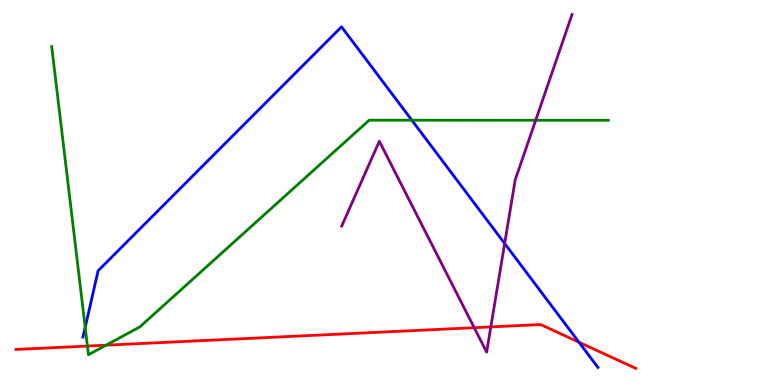[{'lines': ['blue', 'red'], 'intersections': [{'x': 7.47, 'y': 1.11}]}, {'lines': ['green', 'red'], 'intersections': [{'x': 1.13, 'y': 1.01}, {'x': 1.37, 'y': 1.03}]}, {'lines': ['purple', 'red'], 'intersections': [{'x': 6.12, 'y': 1.49}, {'x': 6.33, 'y': 1.51}]}, {'lines': ['blue', 'green'], 'intersections': [{'x': 1.1, 'y': 1.5}, {'x': 5.31, 'y': 6.88}]}, {'lines': ['blue', 'purple'], 'intersections': [{'x': 6.51, 'y': 3.67}]}, {'lines': ['green', 'purple'], 'intersections': [{'x': 6.91, 'y': 6.88}]}]